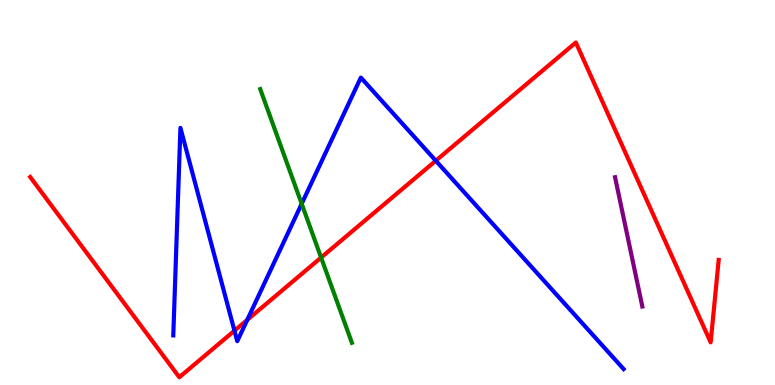[{'lines': ['blue', 'red'], 'intersections': [{'x': 3.03, 'y': 1.41}, {'x': 3.19, 'y': 1.69}, {'x': 5.62, 'y': 5.83}]}, {'lines': ['green', 'red'], 'intersections': [{'x': 4.14, 'y': 3.31}]}, {'lines': ['purple', 'red'], 'intersections': []}, {'lines': ['blue', 'green'], 'intersections': [{'x': 3.89, 'y': 4.71}]}, {'lines': ['blue', 'purple'], 'intersections': []}, {'lines': ['green', 'purple'], 'intersections': []}]